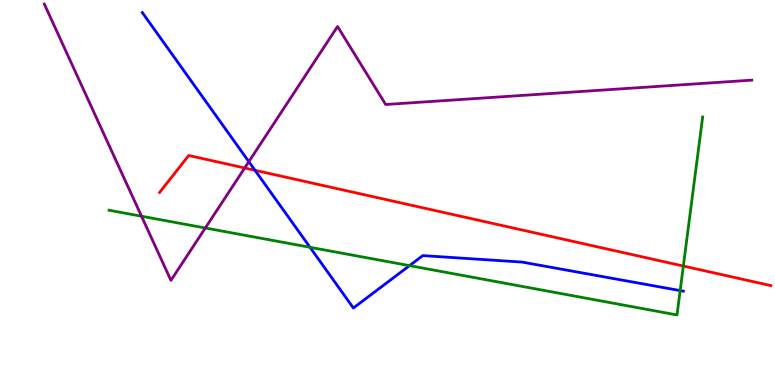[{'lines': ['blue', 'red'], 'intersections': [{'x': 3.29, 'y': 5.58}]}, {'lines': ['green', 'red'], 'intersections': [{'x': 8.82, 'y': 3.09}]}, {'lines': ['purple', 'red'], 'intersections': [{'x': 3.16, 'y': 5.64}]}, {'lines': ['blue', 'green'], 'intersections': [{'x': 4.0, 'y': 3.58}, {'x': 5.28, 'y': 3.1}, {'x': 8.78, 'y': 2.45}]}, {'lines': ['blue', 'purple'], 'intersections': [{'x': 3.21, 'y': 5.8}]}, {'lines': ['green', 'purple'], 'intersections': [{'x': 1.83, 'y': 4.38}, {'x': 2.65, 'y': 4.08}]}]